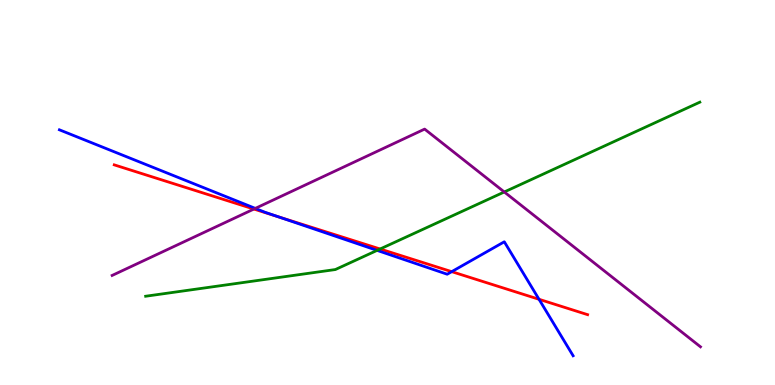[{'lines': ['blue', 'red'], 'intersections': [{'x': 3.58, 'y': 4.37}, {'x': 5.83, 'y': 2.94}, {'x': 6.96, 'y': 2.23}]}, {'lines': ['green', 'red'], 'intersections': [{'x': 4.9, 'y': 3.53}]}, {'lines': ['purple', 'red'], 'intersections': [{'x': 3.28, 'y': 4.57}]}, {'lines': ['blue', 'green'], 'intersections': [{'x': 4.87, 'y': 3.5}]}, {'lines': ['blue', 'purple'], 'intersections': [{'x': 3.29, 'y': 4.59}]}, {'lines': ['green', 'purple'], 'intersections': [{'x': 6.51, 'y': 5.01}]}]